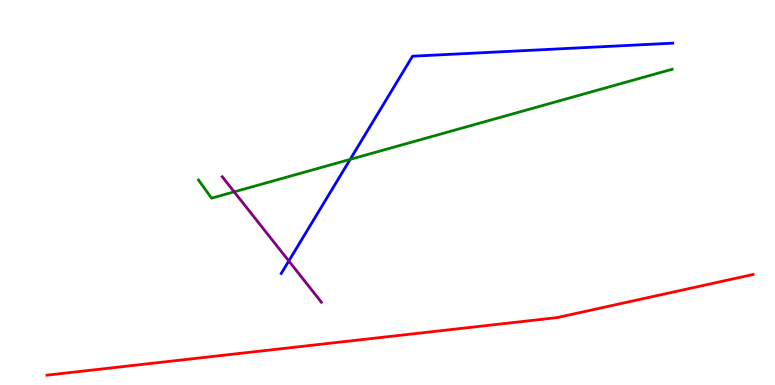[{'lines': ['blue', 'red'], 'intersections': []}, {'lines': ['green', 'red'], 'intersections': []}, {'lines': ['purple', 'red'], 'intersections': []}, {'lines': ['blue', 'green'], 'intersections': [{'x': 4.52, 'y': 5.86}]}, {'lines': ['blue', 'purple'], 'intersections': [{'x': 3.73, 'y': 3.22}]}, {'lines': ['green', 'purple'], 'intersections': [{'x': 3.02, 'y': 5.02}]}]